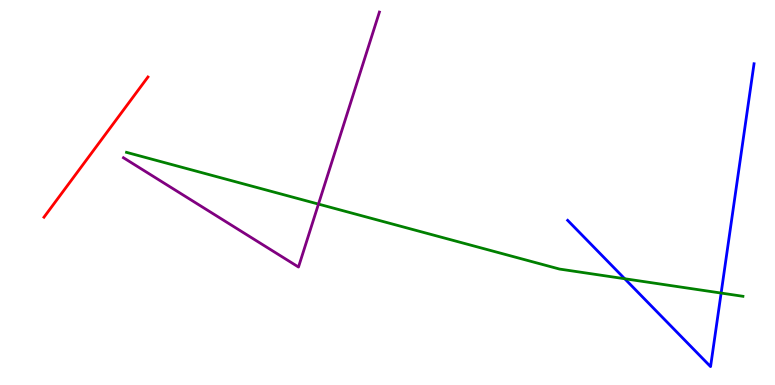[{'lines': ['blue', 'red'], 'intersections': []}, {'lines': ['green', 'red'], 'intersections': []}, {'lines': ['purple', 'red'], 'intersections': []}, {'lines': ['blue', 'green'], 'intersections': [{'x': 8.06, 'y': 2.76}, {'x': 9.3, 'y': 2.39}]}, {'lines': ['blue', 'purple'], 'intersections': []}, {'lines': ['green', 'purple'], 'intersections': [{'x': 4.11, 'y': 4.7}]}]